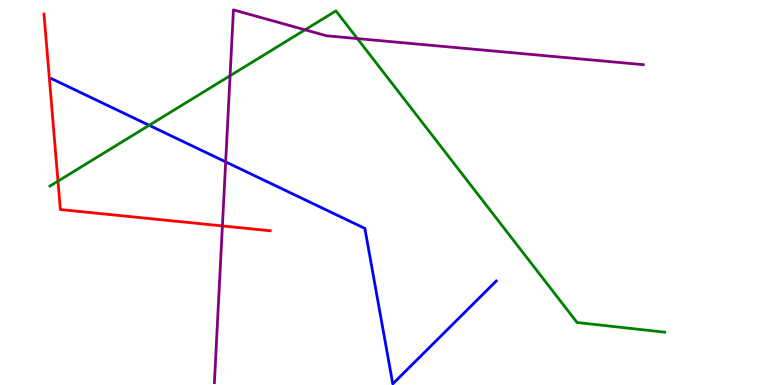[{'lines': ['blue', 'red'], 'intersections': []}, {'lines': ['green', 'red'], 'intersections': [{'x': 0.748, 'y': 5.29}]}, {'lines': ['purple', 'red'], 'intersections': [{'x': 2.87, 'y': 4.13}]}, {'lines': ['blue', 'green'], 'intersections': [{'x': 1.92, 'y': 6.75}]}, {'lines': ['blue', 'purple'], 'intersections': [{'x': 2.91, 'y': 5.8}]}, {'lines': ['green', 'purple'], 'intersections': [{'x': 2.97, 'y': 8.03}, {'x': 3.94, 'y': 9.23}, {'x': 4.61, 'y': 9.0}]}]